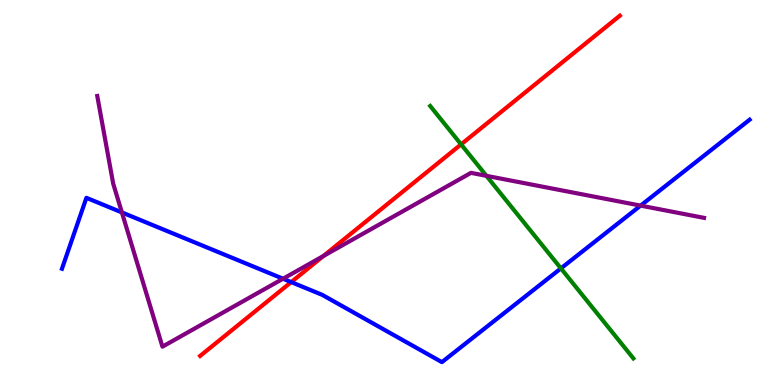[{'lines': ['blue', 'red'], 'intersections': [{'x': 3.76, 'y': 2.67}]}, {'lines': ['green', 'red'], 'intersections': [{'x': 5.95, 'y': 6.25}]}, {'lines': ['purple', 'red'], 'intersections': [{'x': 4.17, 'y': 3.35}]}, {'lines': ['blue', 'green'], 'intersections': [{'x': 7.24, 'y': 3.03}]}, {'lines': ['blue', 'purple'], 'intersections': [{'x': 1.57, 'y': 4.48}, {'x': 3.65, 'y': 2.76}, {'x': 8.27, 'y': 4.66}]}, {'lines': ['green', 'purple'], 'intersections': [{'x': 6.28, 'y': 5.43}]}]